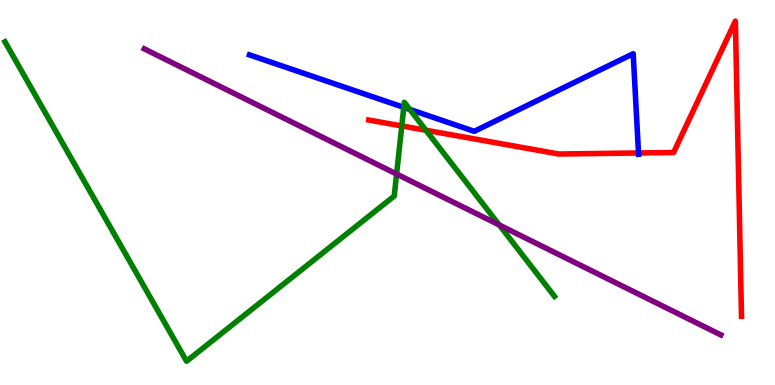[{'lines': ['blue', 'red'], 'intersections': [{'x': 8.24, 'y': 6.03}]}, {'lines': ['green', 'red'], 'intersections': [{'x': 5.18, 'y': 6.73}, {'x': 5.5, 'y': 6.62}]}, {'lines': ['purple', 'red'], 'intersections': []}, {'lines': ['blue', 'green'], 'intersections': [{'x': 5.21, 'y': 7.21}, {'x': 5.29, 'y': 7.16}]}, {'lines': ['blue', 'purple'], 'intersections': []}, {'lines': ['green', 'purple'], 'intersections': [{'x': 5.12, 'y': 5.48}, {'x': 6.44, 'y': 4.16}]}]